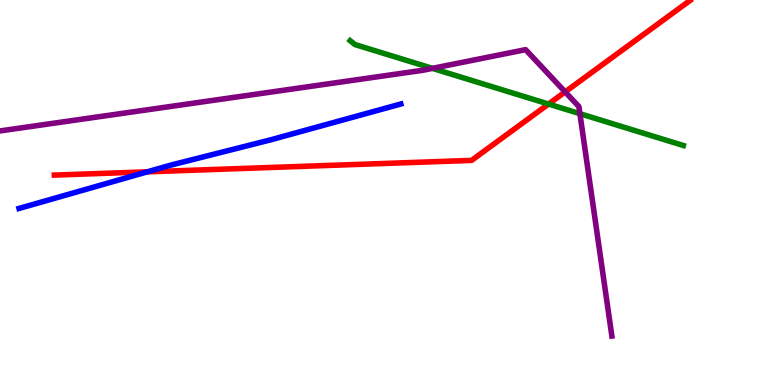[{'lines': ['blue', 'red'], 'intersections': [{'x': 1.9, 'y': 5.54}]}, {'lines': ['green', 'red'], 'intersections': [{'x': 7.08, 'y': 7.3}]}, {'lines': ['purple', 'red'], 'intersections': [{'x': 7.29, 'y': 7.61}]}, {'lines': ['blue', 'green'], 'intersections': []}, {'lines': ['blue', 'purple'], 'intersections': []}, {'lines': ['green', 'purple'], 'intersections': [{'x': 5.58, 'y': 8.22}, {'x': 7.48, 'y': 7.05}]}]